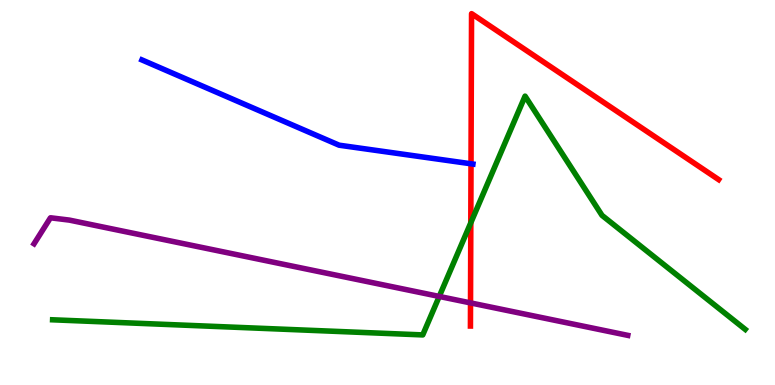[{'lines': ['blue', 'red'], 'intersections': [{'x': 6.08, 'y': 5.75}]}, {'lines': ['green', 'red'], 'intersections': [{'x': 6.07, 'y': 4.21}]}, {'lines': ['purple', 'red'], 'intersections': [{'x': 6.07, 'y': 2.13}]}, {'lines': ['blue', 'green'], 'intersections': []}, {'lines': ['blue', 'purple'], 'intersections': []}, {'lines': ['green', 'purple'], 'intersections': [{'x': 5.67, 'y': 2.3}]}]